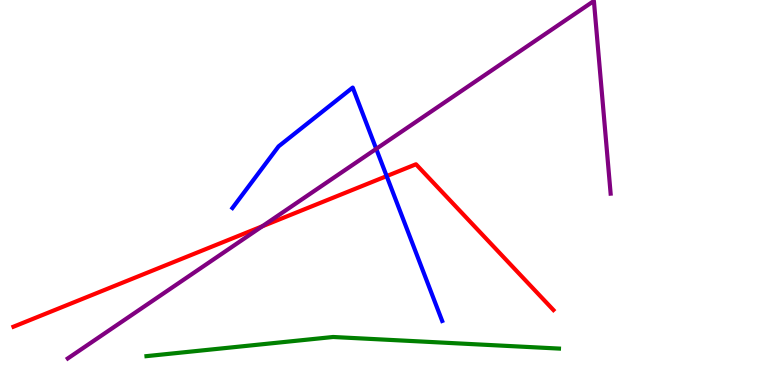[{'lines': ['blue', 'red'], 'intersections': [{'x': 4.99, 'y': 5.43}]}, {'lines': ['green', 'red'], 'intersections': []}, {'lines': ['purple', 'red'], 'intersections': [{'x': 3.38, 'y': 4.12}]}, {'lines': ['blue', 'green'], 'intersections': []}, {'lines': ['blue', 'purple'], 'intersections': [{'x': 4.85, 'y': 6.13}]}, {'lines': ['green', 'purple'], 'intersections': []}]